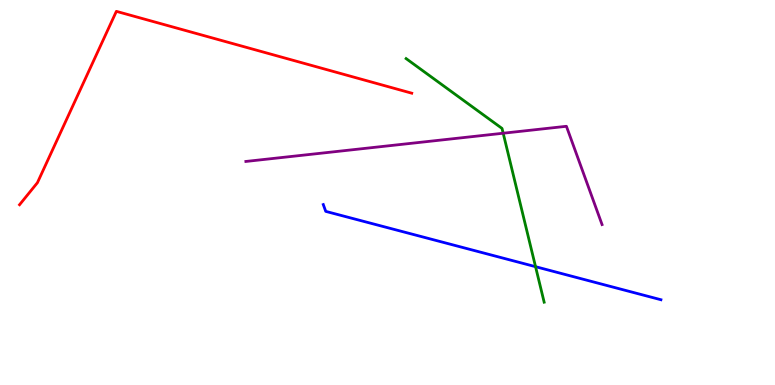[{'lines': ['blue', 'red'], 'intersections': []}, {'lines': ['green', 'red'], 'intersections': []}, {'lines': ['purple', 'red'], 'intersections': []}, {'lines': ['blue', 'green'], 'intersections': [{'x': 6.91, 'y': 3.07}]}, {'lines': ['blue', 'purple'], 'intersections': []}, {'lines': ['green', 'purple'], 'intersections': [{'x': 6.49, 'y': 6.54}]}]